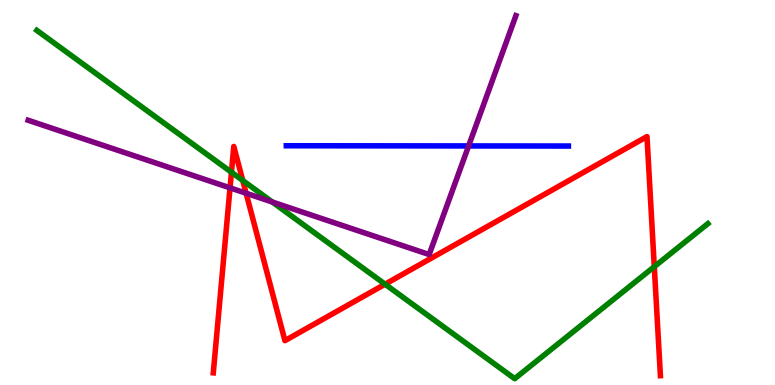[{'lines': ['blue', 'red'], 'intersections': []}, {'lines': ['green', 'red'], 'intersections': [{'x': 2.99, 'y': 5.53}, {'x': 3.13, 'y': 5.31}, {'x': 4.97, 'y': 2.62}, {'x': 8.44, 'y': 3.07}]}, {'lines': ['purple', 'red'], 'intersections': [{'x': 2.97, 'y': 5.12}, {'x': 3.18, 'y': 4.98}]}, {'lines': ['blue', 'green'], 'intersections': []}, {'lines': ['blue', 'purple'], 'intersections': [{'x': 6.05, 'y': 6.21}]}, {'lines': ['green', 'purple'], 'intersections': [{'x': 3.51, 'y': 4.75}]}]